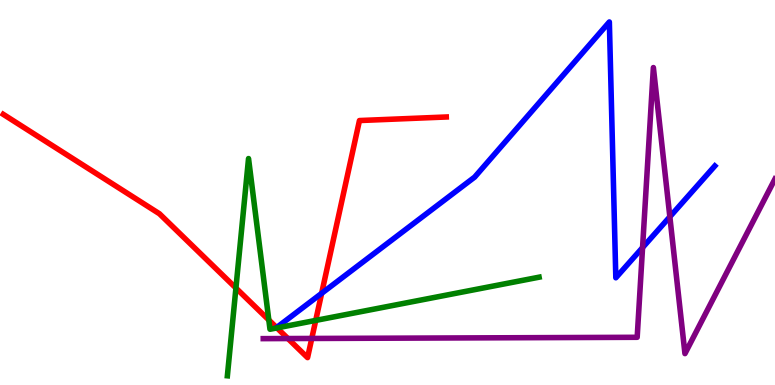[{'lines': ['blue', 'red'], 'intersections': [{'x': 4.15, 'y': 2.38}]}, {'lines': ['green', 'red'], 'intersections': [{'x': 3.04, 'y': 2.52}, {'x': 3.47, 'y': 1.69}, {'x': 3.57, 'y': 1.48}, {'x': 4.07, 'y': 1.68}]}, {'lines': ['purple', 'red'], 'intersections': [{'x': 3.72, 'y': 1.21}, {'x': 4.02, 'y': 1.21}]}, {'lines': ['blue', 'green'], 'intersections': []}, {'lines': ['blue', 'purple'], 'intersections': [{'x': 8.29, 'y': 3.57}, {'x': 8.64, 'y': 4.37}]}, {'lines': ['green', 'purple'], 'intersections': []}]